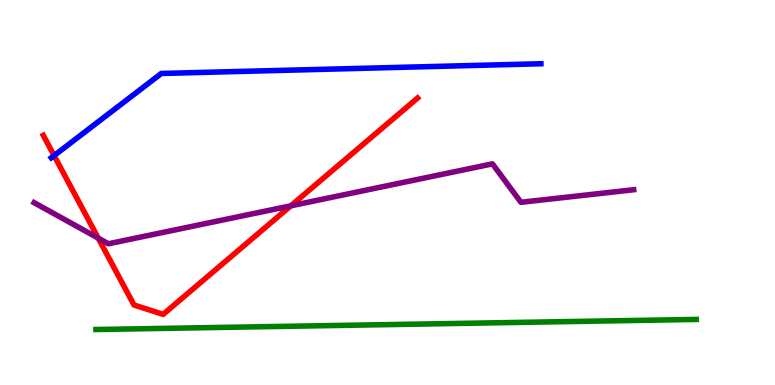[{'lines': ['blue', 'red'], 'intersections': [{'x': 0.698, 'y': 5.96}]}, {'lines': ['green', 'red'], 'intersections': []}, {'lines': ['purple', 'red'], 'intersections': [{'x': 1.27, 'y': 3.81}, {'x': 3.75, 'y': 4.65}]}, {'lines': ['blue', 'green'], 'intersections': []}, {'lines': ['blue', 'purple'], 'intersections': []}, {'lines': ['green', 'purple'], 'intersections': []}]